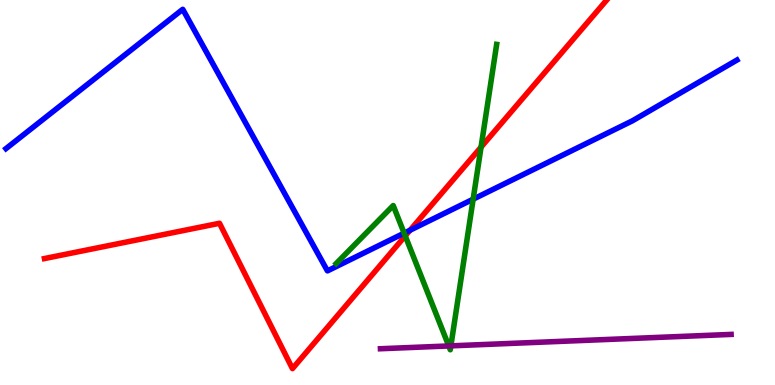[{'lines': ['blue', 'red'], 'intersections': [{'x': 5.29, 'y': 4.02}]}, {'lines': ['green', 'red'], 'intersections': [{'x': 5.23, 'y': 3.87}, {'x': 6.21, 'y': 6.18}]}, {'lines': ['purple', 'red'], 'intersections': []}, {'lines': ['blue', 'green'], 'intersections': [{'x': 5.21, 'y': 3.94}, {'x': 6.11, 'y': 4.83}]}, {'lines': ['blue', 'purple'], 'intersections': []}, {'lines': ['green', 'purple'], 'intersections': [{'x': 5.79, 'y': 1.01}, {'x': 5.82, 'y': 1.02}]}]